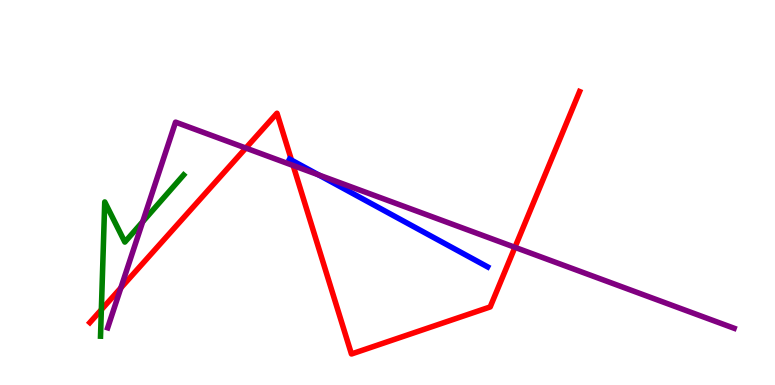[{'lines': ['blue', 'red'], 'intersections': [{'x': 3.76, 'y': 5.84}]}, {'lines': ['green', 'red'], 'intersections': [{'x': 1.31, 'y': 1.96}]}, {'lines': ['purple', 'red'], 'intersections': [{'x': 1.56, 'y': 2.52}, {'x': 3.17, 'y': 6.15}, {'x': 3.78, 'y': 5.7}, {'x': 6.64, 'y': 3.58}]}, {'lines': ['blue', 'green'], 'intersections': []}, {'lines': ['blue', 'purple'], 'intersections': [{'x': 4.11, 'y': 5.46}]}, {'lines': ['green', 'purple'], 'intersections': [{'x': 1.84, 'y': 4.24}]}]